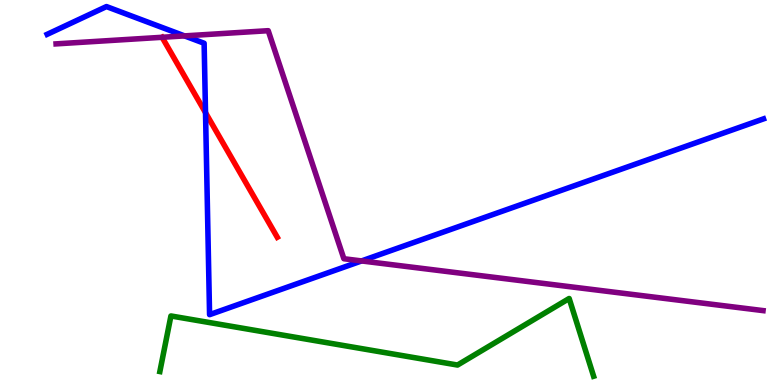[{'lines': ['blue', 'red'], 'intersections': [{'x': 2.65, 'y': 7.07}]}, {'lines': ['green', 'red'], 'intersections': []}, {'lines': ['purple', 'red'], 'intersections': []}, {'lines': ['blue', 'green'], 'intersections': []}, {'lines': ['blue', 'purple'], 'intersections': [{'x': 2.38, 'y': 9.07}, {'x': 4.67, 'y': 3.22}]}, {'lines': ['green', 'purple'], 'intersections': []}]